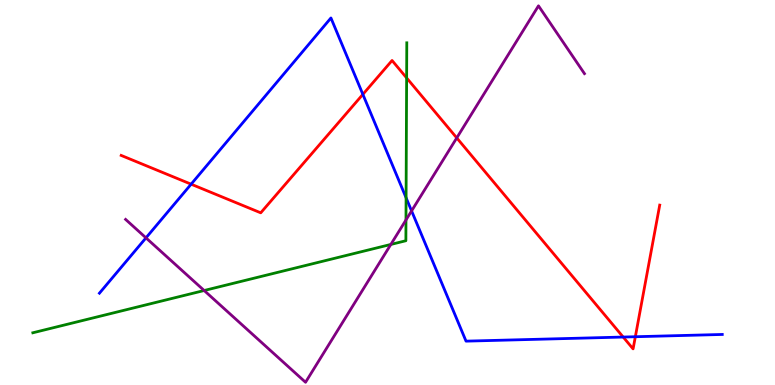[{'lines': ['blue', 'red'], 'intersections': [{'x': 2.47, 'y': 5.22}, {'x': 4.68, 'y': 7.55}, {'x': 8.04, 'y': 1.25}, {'x': 8.2, 'y': 1.25}]}, {'lines': ['green', 'red'], 'intersections': [{'x': 5.25, 'y': 7.98}]}, {'lines': ['purple', 'red'], 'intersections': [{'x': 5.89, 'y': 6.42}]}, {'lines': ['blue', 'green'], 'intersections': [{'x': 5.24, 'y': 4.86}]}, {'lines': ['blue', 'purple'], 'intersections': [{'x': 1.88, 'y': 3.82}, {'x': 5.31, 'y': 4.52}]}, {'lines': ['green', 'purple'], 'intersections': [{'x': 2.63, 'y': 2.45}, {'x': 5.04, 'y': 3.65}, {'x': 5.24, 'y': 4.29}]}]